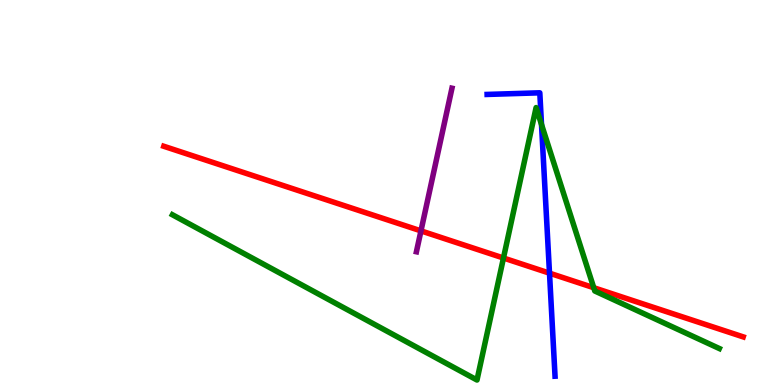[{'lines': ['blue', 'red'], 'intersections': [{'x': 7.09, 'y': 2.91}]}, {'lines': ['green', 'red'], 'intersections': [{'x': 6.5, 'y': 3.3}, {'x': 7.66, 'y': 2.53}]}, {'lines': ['purple', 'red'], 'intersections': [{'x': 5.43, 'y': 4.0}]}, {'lines': ['blue', 'green'], 'intersections': [{'x': 6.99, 'y': 6.77}]}, {'lines': ['blue', 'purple'], 'intersections': []}, {'lines': ['green', 'purple'], 'intersections': []}]